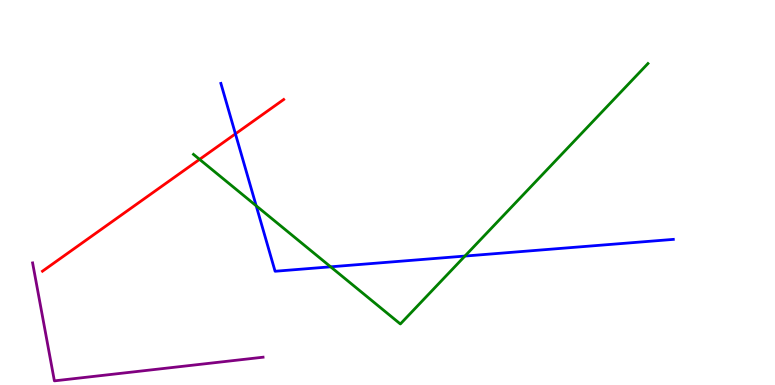[{'lines': ['blue', 'red'], 'intersections': [{'x': 3.04, 'y': 6.52}]}, {'lines': ['green', 'red'], 'intersections': [{'x': 2.58, 'y': 5.86}]}, {'lines': ['purple', 'red'], 'intersections': []}, {'lines': ['blue', 'green'], 'intersections': [{'x': 3.31, 'y': 4.65}, {'x': 4.27, 'y': 3.07}, {'x': 6.0, 'y': 3.35}]}, {'lines': ['blue', 'purple'], 'intersections': []}, {'lines': ['green', 'purple'], 'intersections': []}]